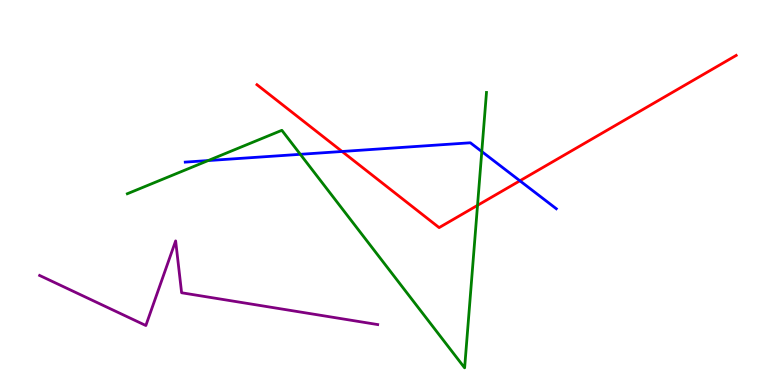[{'lines': ['blue', 'red'], 'intersections': [{'x': 4.41, 'y': 6.07}, {'x': 6.71, 'y': 5.3}]}, {'lines': ['green', 'red'], 'intersections': [{'x': 6.16, 'y': 4.67}]}, {'lines': ['purple', 'red'], 'intersections': []}, {'lines': ['blue', 'green'], 'intersections': [{'x': 2.69, 'y': 5.83}, {'x': 3.88, 'y': 5.99}, {'x': 6.22, 'y': 6.06}]}, {'lines': ['blue', 'purple'], 'intersections': []}, {'lines': ['green', 'purple'], 'intersections': []}]